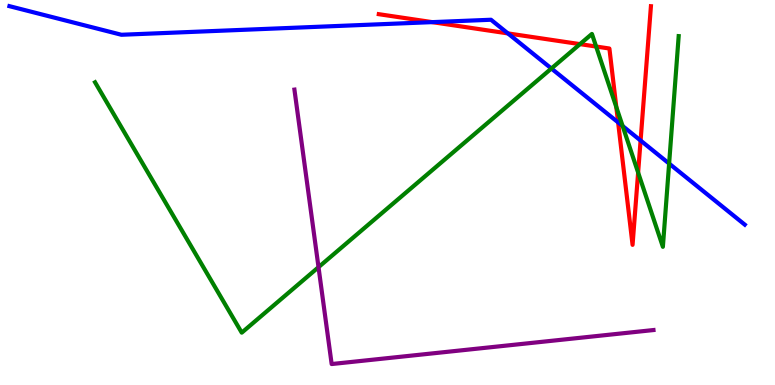[{'lines': ['blue', 'red'], 'intersections': [{'x': 5.58, 'y': 9.43}, {'x': 6.55, 'y': 9.13}, {'x': 7.98, 'y': 6.82}, {'x': 8.27, 'y': 6.35}]}, {'lines': ['green', 'red'], 'intersections': [{'x': 7.48, 'y': 8.85}, {'x': 7.69, 'y': 8.79}, {'x': 7.95, 'y': 7.22}, {'x': 8.23, 'y': 5.52}]}, {'lines': ['purple', 'red'], 'intersections': []}, {'lines': ['blue', 'green'], 'intersections': [{'x': 7.11, 'y': 8.22}, {'x': 8.03, 'y': 6.73}, {'x': 8.63, 'y': 5.75}]}, {'lines': ['blue', 'purple'], 'intersections': []}, {'lines': ['green', 'purple'], 'intersections': [{'x': 4.11, 'y': 3.06}]}]